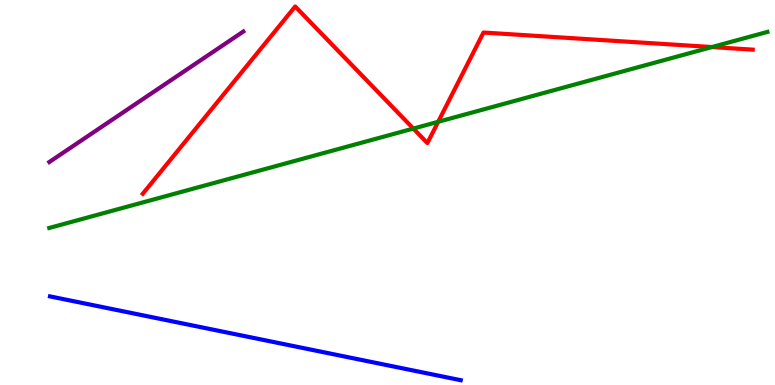[{'lines': ['blue', 'red'], 'intersections': []}, {'lines': ['green', 'red'], 'intersections': [{'x': 5.33, 'y': 6.66}, {'x': 5.65, 'y': 6.84}, {'x': 9.19, 'y': 8.78}]}, {'lines': ['purple', 'red'], 'intersections': []}, {'lines': ['blue', 'green'], 'intersections': []}, {'lines': ['blue', 'purple'], 'intersections': []}, {'lines': ['green', 'purple'], 'intersections': []}]